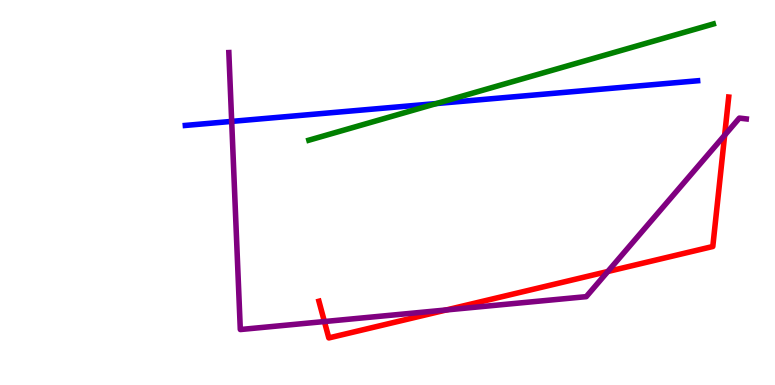[{'lines': ['blue', 'red'], 'intersections': []}, {'lines': ['green', 'red'], 'intersections': []}, {'lines': ['purple', 'red'], 'intersections': [{'x': 4.19, 'y': 1.65}, {'x': 5.76, 'y': 1.95}, {'x': 7.84, 'y': 2.95}, {'x': 9.35, 'y': 6.49}]}, {'lines': ['blue', 'green'], 'intersections': [{'x': 5.63, 'y': 7.31}]}, {'lines': ['blue', 'purple'], 'intersections': [{'x': 2.99, 'y': 6.85}]}, {'lines': ['green', 'purple'], 'intersections': []}]